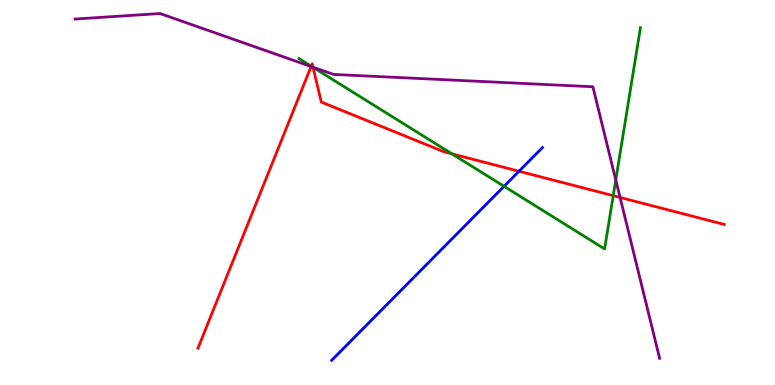[{'lines': ['blue', 'red'], 'intersections': [{'x': 6.7, 'y': 5.55}]}, {'lines': ['green', 'red'], 'intersections': [{'x': 4.02, 'y': 8.28}, {'x': 4.04, 'y': 8.25}, {'x': 5.83, 'y': 6.0}, {'x': 7.91, 'y': 4.92}]}, {'lines': ['purple', 'red'], 'intersections': [{'x': 4.01, 'y': 8.27}, {'x': 4.04, 'y': 8.25}, {'x': 8.0, 'y': 4.87}]}, {'lines': ['blue', 'green'], 'intersections': [{'x': 6.5, 'y': 5.16}]}, {'lines': ['blue', 'purple'], 'intersections': []}, {'lines': ['green', 'purple'], 'intersections': [{'x': 4.03, 'y': 8.26}, {'x': 7.95, 'y': 5.33}]}]